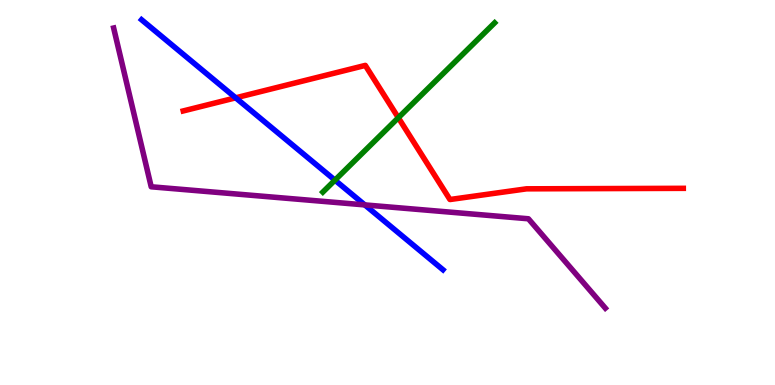[{'lines': ['blue', 'red'], 'intersections': [{'x': 3.04, 'y': 7.46}]}, {'lines': ['green', 'red'], 'intersections': [{'x': 5.14, 'y': 6.94}]}, {'lines': ['purple', 'red'], 'intersections': []}, {'lines': ['blue', 'green'], 'intersections': [{'x': 4.32, 'y': 5.32}]}, {'lines': ['blue', 'purple'], 'intersections': [{'x': 4.71, 'y': 4.68}]}, {'lines': ['green', 'purple'], 'intersections': []}]